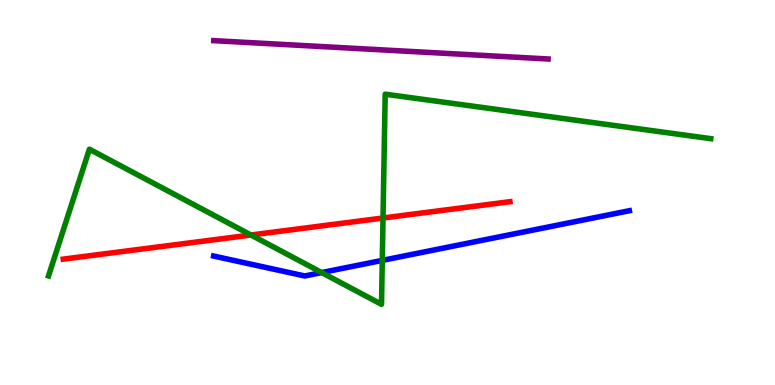[{'lines': ['blue', 'red'], 'intersections': []}, {'lines': ['green', 'red'], 'intersections': [{'x': 3.24, 'y': 3.9}, {'x': 4.94, 'y': 4.34}]}, {'lines': ['purple', 'red'], 'intersections': []}, {'lines': ['blue', 'green'], 'intersections': [{'x': 4.15, 'y': 2.92}, {'x': 4.93, 'y': 3.24}]}, {'lines': ['blue', 'purple'], 'intersections': []}, {'lines': ['green', 'purple'], 'intersections': []}]